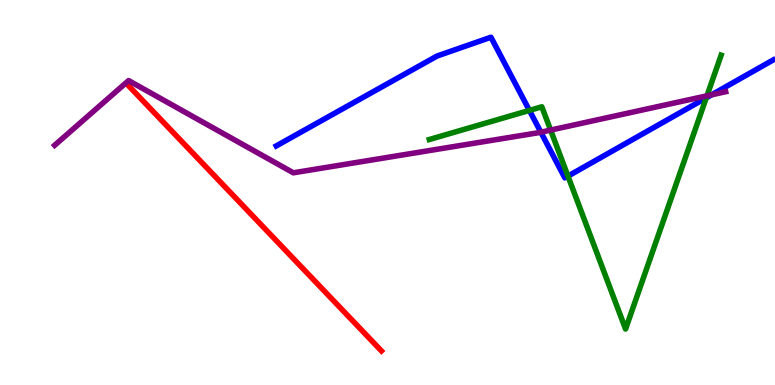[{'lines': ['blue', 'red'], 'intersections': []}, {'lines': ['green', 'red'], 'intersections': []}, {'lines': ['purple', 'red'], 'intersections': []}, {'lines': ['blue', 'green'], 'intersections': [{'x': 6.83, 'y': 7.13}, {'x': 7.33, 'y': 5.43}, {'x': 9.11, 'y': 7.46}]}, {'lines': ['blue', 'purple'], 'intersections': [{'x': 6.98, 'y': 6.57}, {'x': 9.18, 'y': 7.54}]}, {'lines': ['green', 'purple'], 'intersections': [{'x': 7.1, 'y': 6.62}, {'x': 9.12, 'y': 7.51}]}]